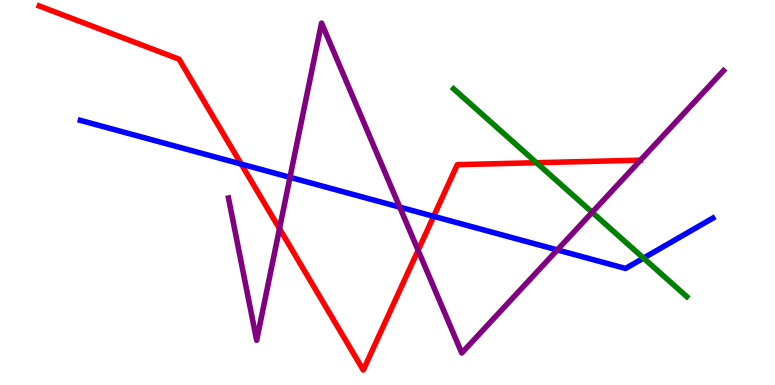[{'lines': ['blue', 'red'], 'intersections': [{'x': 3.11, 'y': 5.74}, {'x': 5.6, 'y': 4.38}]}, {'lines': ['green', 'red'], 'intersections': [{'x': 6.92, 'y': 5.77}]}, {'lines': ['purple', 'red'], 'intersections': [{'x': 3.61, 'y': 4.06}, {'x': 5.4, 'y': 3.5}]}, {'lines': ['blue', 'green'], 'intersections': [{'x': 8.3, 'y': 3.3}]}, {'lines': ['blue', 'purple'], 'intersections': [{'x': 3.74, 'y': 5.39}, {'x': 5.16, 'y': 4.62}, {'x': 7.19, 'y': 3.51}]}, {'lines': ['green', 'purple'], 'intersections': [{'x': 7.64, 'y': 4.48}]}]